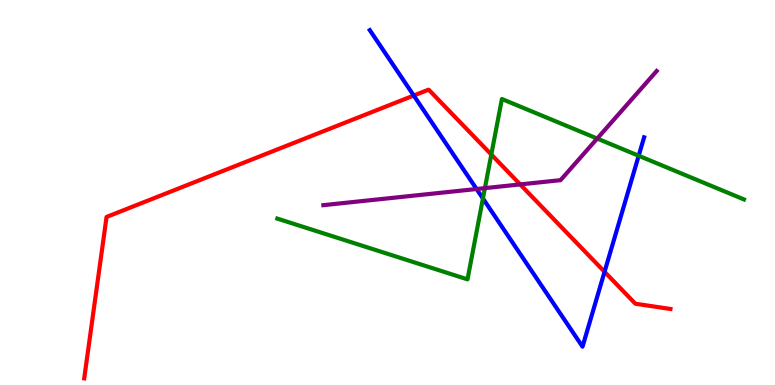[{'lines': ['blue', 'red'], 'intersections': [{'x': 5.34, 'y': 7.52}, {'x': 7.8, 'y': 2.94}]}, {'lines': ['green', 'red'], 'intersections': [{'x': 6.34, 'y': 5.99}]}, {'lines': ['purple', 'red'], 'intersections': [{'x': 6.71, 'y': 5.21}]}, {'lines': ['blue', 'green'], 'intersections': [{'x': 6.23, 'y': 4.84}, {'x': 8.24, 'y': 5.95}]}, {'lines': ['blue', 'purple'], 'intersections': [{'x': 6.15, 'y': 5.09}]}, {'lines': ['green', 'purple'], 'intersections': [{'x': 6.26, 'y': 5.11}, {'x': 7.71, 'y': 6.4}]}]